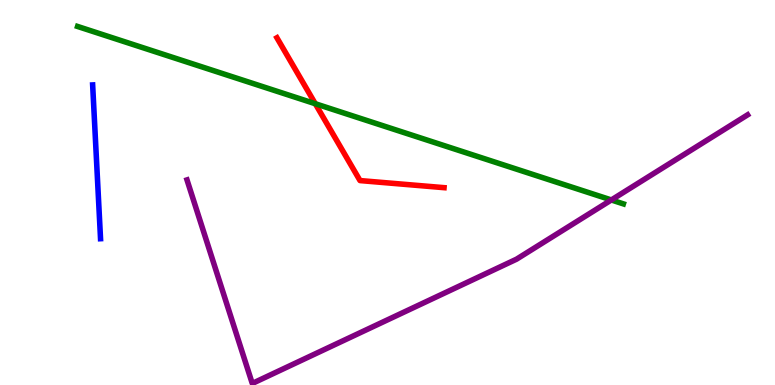[{'lines': ['blue', 'red'], 'intersections': []}, {'lines': ['green', 'red'], 'intersections': [{'x': 4.07, 'y': 7.31}]}, {'lines': ['purple', 'red'], 'intersections': []}, {'lines': ['blue', 'green'], 'intersections': []}, {'lines': ['blue', 'purple'], 'intersections': []}, {'lines': ['green', 'purple'], 'intersections': [{'x': 7.89, 'y': 4.81}]}]